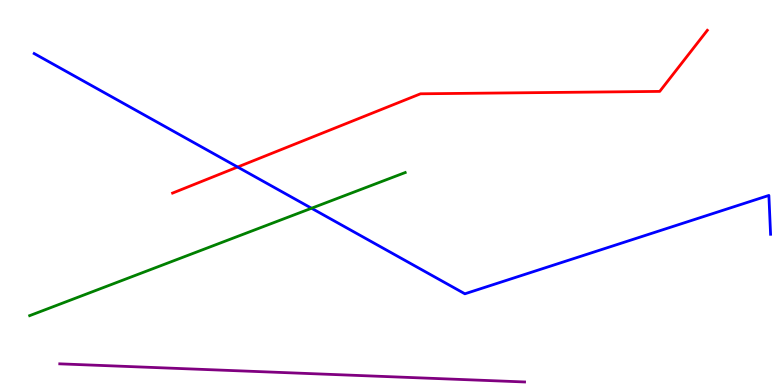[{'lines': ['blue', 'red'], 'intersections': [{'x': 3.07, 'y': 5.66}]}, {'lines': ['green', 'red'], 'intersections': []}, {'lines': ['purple', 'red'], 'intersections': []}, {'lines': ['blue', 'green'], 'intersections': [{'x': 4.02, 'y': 4.59}]}, {'lines': ['blue', 'purple'], 'intersections': []}, {'lines': ['green', 'purple'], 'intersections': []}]